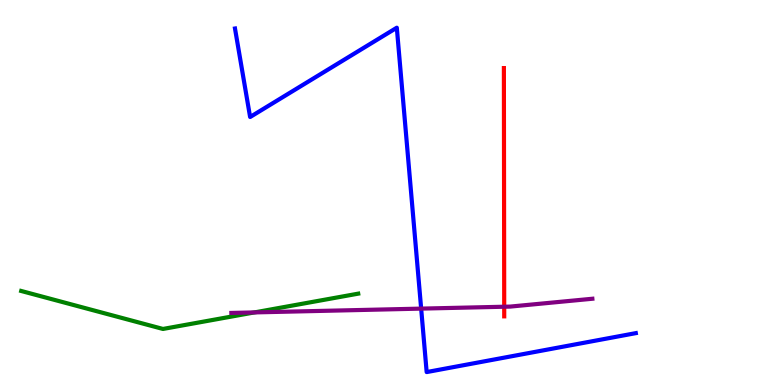[{'lines': ['blue', 'red'], 'intersections': []}, {'lines': ['green', 'red'], 'intersections': []}, {'lines': ['purple', 'red'], 'intersections': [{'x': 6.51, 'y': 2.03}]}, {'lines': ['blue', 'green'], 'intersections': []}, {'lines': ['blue', 'purple'], 'intersections': [{'x': 5.43, 'y': 1.98}]}, {'lines': ['green', 'purple'], 'intersections': [{'x': 3.28, 'y': 1.89}]}]